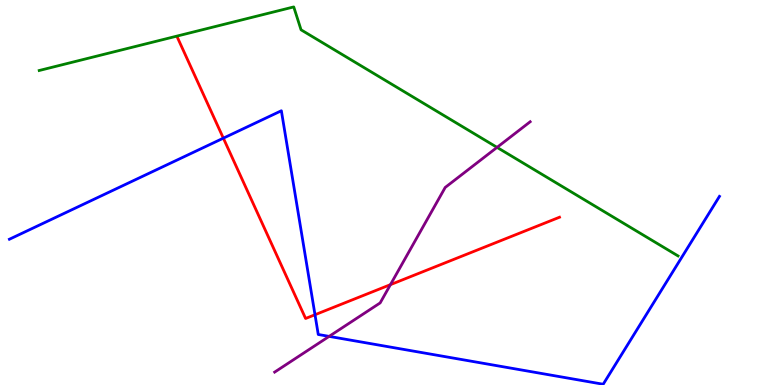[{'lines': ['blue', 'red'], 'intersections': [{'x': 2.88, 'y': 6.41}, {'x': 4.06, 'y': 1.83}]}, {'lines': ['green', 'red'], 'intersections': []}, {'lines': ['purple', 'red'], 'intersections': [{'x': 5.04, 'y': 2.61}]}, {'lines': ['blue', 'green'], 'intersections': []}, {'lines': ['blue', 'purple'], 'intersections': [{'x': 4.25, 'y': 1.26}]}, {'lines': ['green', 'purple'], 'intersections': [{'x': 6.41, 'y': 6.17}]}]